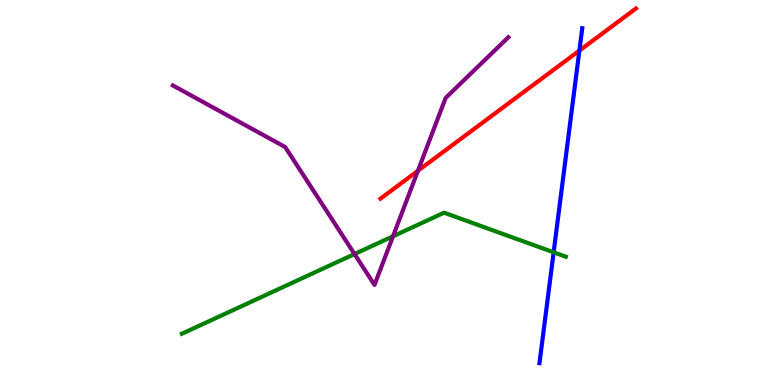[{'lines': ['blue', 'red'], 'intersections': [{'x': 7.48, 'y': 8.69}]}, {'lines': ['green', 'red'], 'intersections': []}, {'lines': ['purple', 'red'], 'intersections': [{'x': 5.39, 'y': 5.56}]}, {'lines': ['blue', 'green'], 'intersections': [{'x': 7.14, 'y': 3.45}]}, {'lines': ['blue', 'purple'], 'intersections': []}, {'lines': ['green', 'purple'], 'intersections': [{'x': 4.57, 'y': 3.4}, {'x': 5.07, 'y': 3.86}]}]